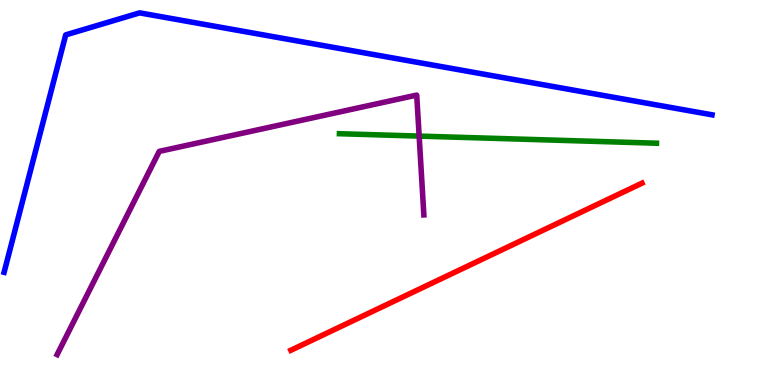[{'lines': ['blue', 'red'], 'intersections': []}, {'lines': ['green', 'red'], 'intersections': []}, {'lines': ['purple', 'red'], 'intersections': []}, {'lines': ['blue', 'green'], 'intersections': []}, {'lines': ['blue', 'purple'], 'intersections': []}, {'lines': ['green', 'purple'], 'intersections': [{'x': 5.41, 'y': 6.47}]}]